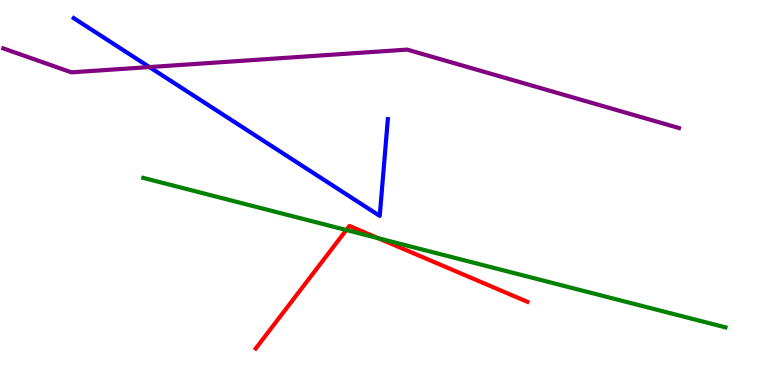[{'lines': ['blue', 'red'], 'intersections': []}, {'lines': ['green', 'red'], 'intersections': [{'x': 4.47, 'y': 4.03}, {'x': 4.88, 'y': 3.81}]}, {'lines': ['purple', 'red'], 'intersections': []}, {'lines': ['blue', 'green'], 'intersections': []}, {'lines': ['blue', 'purple'], 'intersections': [{'x': 1.93, 'y': 8.26}]}, {'lines': ['green', 'purple'], 'intersections': []}]